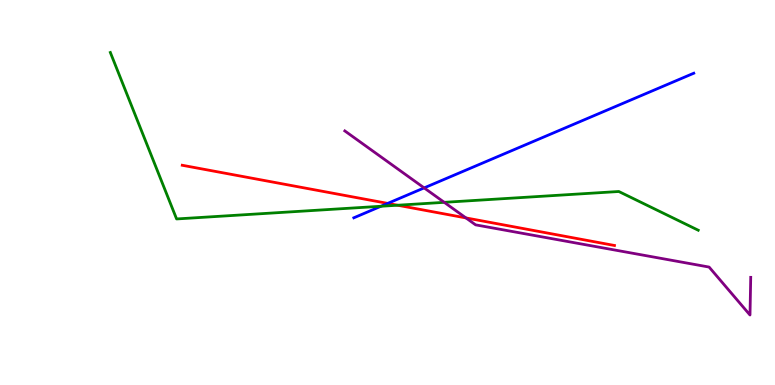[{'lines': ['blue', 'red'], 'intersections': [{'x': 5.0, 'y': 4.72}]}, {'lines': ['green', 'red'], 'intersections': [{'x': 5.13, 'y': 4.67}]}, {'lines': ['purple', 'red'], 'intersections': [{'x': 6.01, 'y': 4.34}]}, {'lines': ['blue', 'green'], 'intersections': [{'x': 4.92, 'y': 4.64}]}, {'lines': ['blue', 'purple'], 'intersections': [{'x': 5.47, 'y': 5.12}]}, {'lines': ['green', 'purple'], 'intersections': [{'x': 5.73, 'y': 4.74}]}]